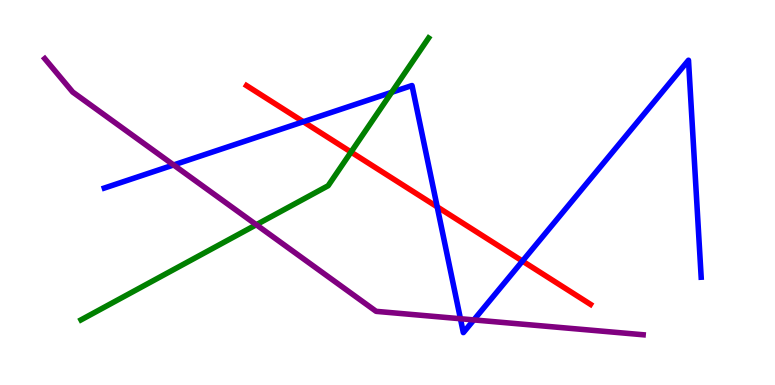[{'lines': ['blue', 'red'], 'intersections': [{'x': 3.91, 'y': 6.84}, {'x': 5.64, 'y': 4.63}, {'x': 6.74, 'y': 3.22}]}, {'lines': ['green', 'red'], 'intersections': [{'x': 4.53, 'y': 6.05}]}, {'lines': ['purple', 'red'], 'intersections': []}, {'lines': ['blue', 'green'], 'intersections': [{'x': 5.05, 'y': 7.6}]}, {'lines': ['blue', 'purple'], 'intersections': [{'x': 2.24, 'y': 5.72}, {'x': 5.94, 'y': 1.72}, {'x': 6.11, 'y': 1.69}]}, {'lines': ['green', 'purple'], 'intersections': [{'x': 3.31, 'y': 4.16}]}]